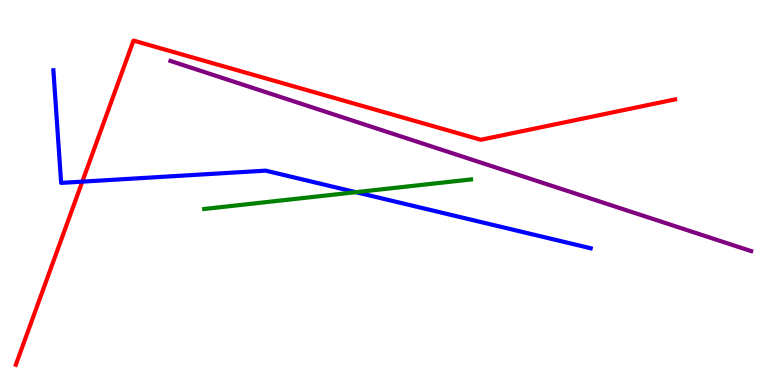[{'lines': ['blue', 'red'], 'intersections': [{'x': 1.06, 'y': 5.28}]}, {'lines': ['green', 'red'], 'intersections': []}, {'lines': ['purple', 'red'], 'intersections': []}, {'lines': ['blue', 'green'], 'intersections': [{'x': 4.59, 'y': 5.01}]}, {'lines': ['blue', 'purple'], 'intersections': []}, {'lines': ['green', 'purple'], 'intersections': []}]